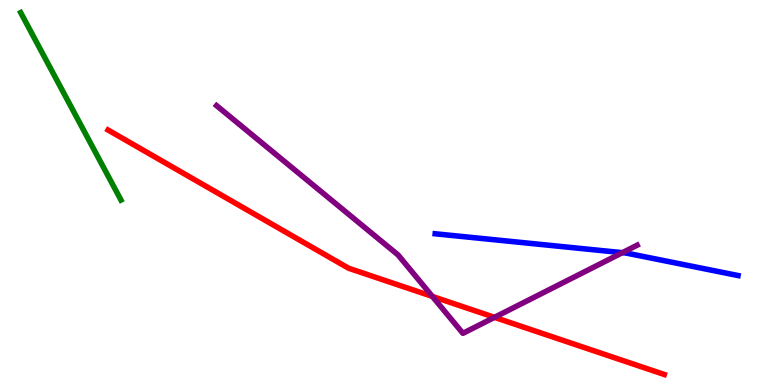[{'lines': ['blue', 'red'], 'intersections': []}, {'lines': ['green', 'red'], 'intersections': []}, {'lines': ['purple', 'red'], 'intersections': [{'x': 5.58, 'y': 2.3}, {'x': 6.38, 'y': 1.76}]}, {'lines': ['blue', 'green'], 'intersections': []}, {'lines': ['blue', 'purple'], 'intersections': [{'x': 8.03, 'y': 3.44}]}, {'lines': ['green', 'purple'], 'intersections': []}]